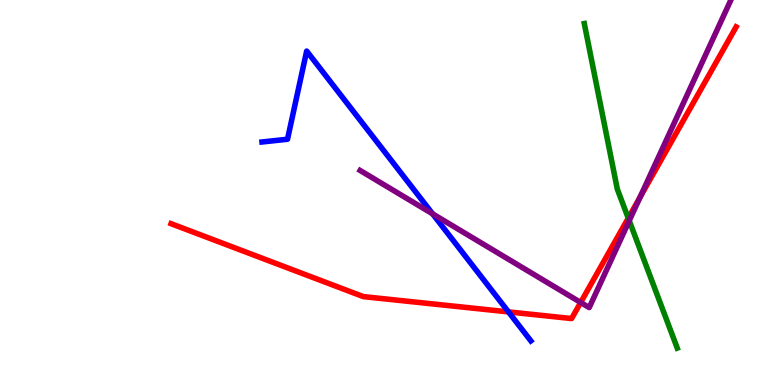[{'lines': ['blue', 'red'], 'intersections': [{'x': 6.56, 'y': 1.9}]}, {'lines': ['green', 'red'], 'intersections': [{'x': 8.11, 'y': 4.33}]}, {'lines': ['purple', 'red'], 'intersections': [{'x': 7.49, 'y': 2.14}, {'x': 8.26, 'y': 4.88}]}, {'lines': ['blue', 'green'], 'intersections': []}, {'lines': ['blue', 'purple'], 'intersections': [{'x': 5.58, 'y': 4.45}]}, {'lines': ['green', 'purple'], 'intersections': [{'x': 8.12, 'y': 4.27}]}]